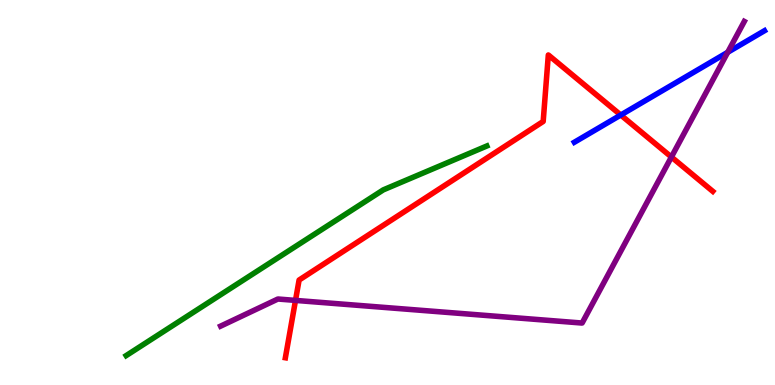[{'lines': ['blue', 'red'], 'intersections': [{'x': 8.01, 'y': 7.01}]}, {'lines': ['green', 'red'], 'intersections': []}, {'lines': ['purple', 'red'], 'intersections': [{'x': 3.81, 'y': 2.2}, {'x': 8.66, 'y': 5.92}]}, {'lines': ['blue', 'green'], 'intersections': []}, {'lines': ['blue', 'purple'], 'intersections': [{'x': 9.39, 'y': 8.64}]}, {'lines': ['green', 'purple'], 'intersections': []}]